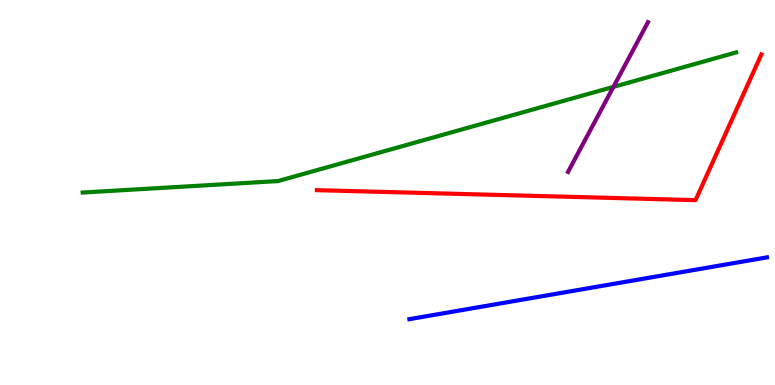[{'lines': ['blue', 'red'], 'intersections': []}, {'lines': ['green', 'red'], 'intersections': []}, {'lines': ['purple', 'red'], 'intersections': []}, {'lines': ['blue', 'green'], 'intersections': []}, {'lines': ['blue', 'purple'], 'intersections': []}, {'lines': ['green', 'purple'], 'intersections': [{'x': 7.92, 'y': 7.74}]}]